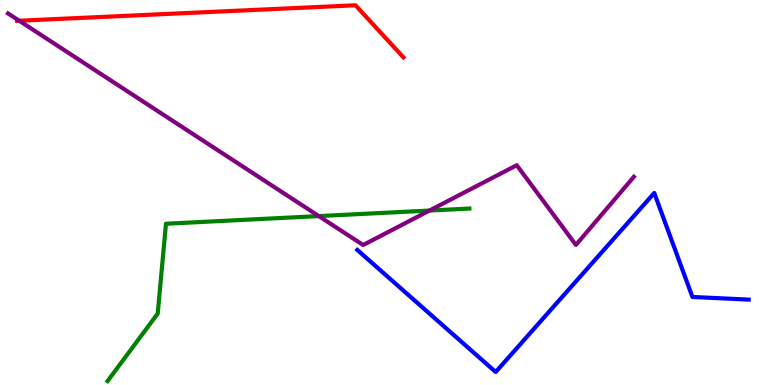[{'lines': ['blue', 'red'], 'intersections': []}, {'lines': ['green', 'red'], 'intersections': []}, {'lines': ['purple', 'red'], 'intersections': [{'x': 0.248, 'y': 9.46}]}, {'lines': ['blue', 'green'], 'intersections': []}, {'lines': ['blue', 'purple'], 'intersections': []}, {'lines': ['green', 'purple'], 'intersections': [{'x': 4.11, 'y': 4.39}, {'x': 5.54, 'y': 4.53}]}]